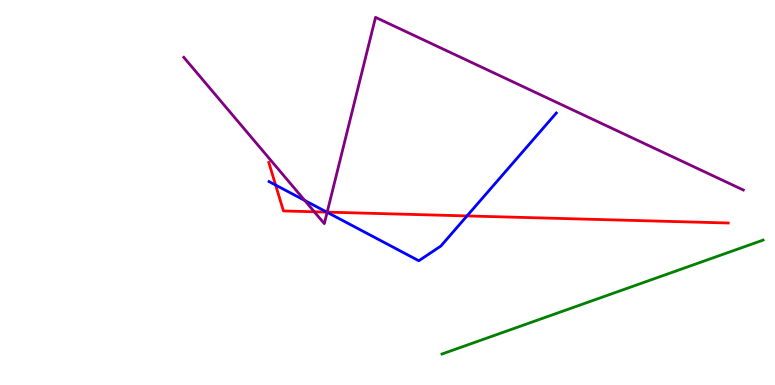[{'lines': ['blue', 'red'], 'intersections': [{'x': 3.56, 'y': 5.19}, {'x': 4.22, 'y': 4.49}, {'x': 6.03, 'y': 4.39}]}, {'lines': ['green', 'red'], 'intersections': []}, {'lines': ['purple', 'red'], 'intersections': [{'x': 4.06, 'y': 4.5}, {'x': 4.22, 'y': 4.49}]}, {'lines': ['blue', 'green'], 'intersections': []}, {'lines': ['blue', 'purple'], 'intersections': [{'x': 3.93, 'y': 4.79}, {'x': 4.22, 'y': 4.49}]}, {'lines': ['green', 'purple'], 'intersections': []}]